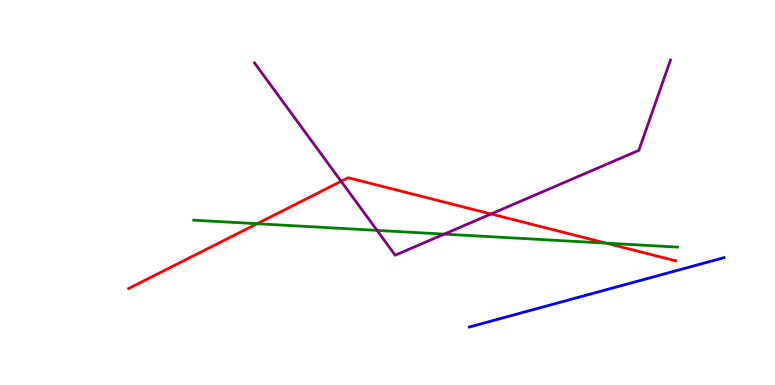[{'lines': ['blue', 'red'], 'intersections': []}, {'lines': ['green', 'red'], 'intersections': [{'x': 3.32, 'y': 4.19}, {'x': 7.82, 'y': 3.68}]}, {'lines': ['purple', 'red'], 'intersections': [{'x': 4.4, 'y': 5.29}, {'x': 6.34, 'y': 4.44}]}, {'lines': ['blue', 'green'], 'intersections': []}, {'lines': ['blue', 'purple'], 'intersections': []}, {'lines': ['green', 'purple'], 'intersections': [{'x': 4.87, 'y': 4.02}, {'x': 5.73, 'y': 3.92}]}]